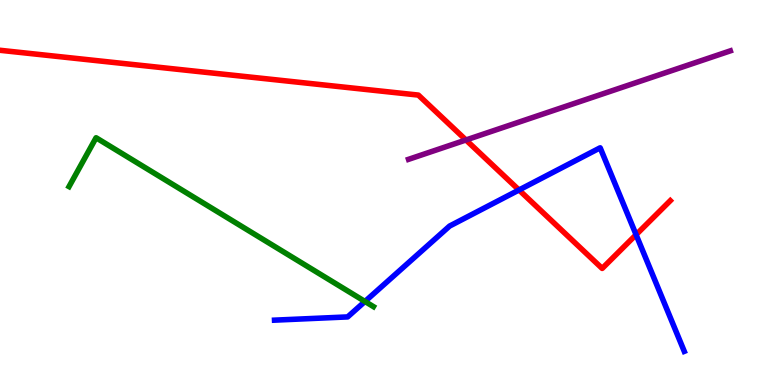[{'lines': ['blue', 'red'], 'intersections': [{'x': 6.7, 'y': 5.07}, {'x': 8.21, 'y': 3.9}]}, {'lines': ['green', 'red'], 'intersections': []}, {'lines': ['purple', 'red'], 'intersections': [{'x': 6.01, 'y': 6.36}]}, {'lines': ['blue', 'green'], 'intersections': [{'x': 4.71, 'y': 2.17}]}, {'lines': ['blue', 'purple'], 'intersections': []}, {'lines': ['green', 'purple'], 'intersections': []}]